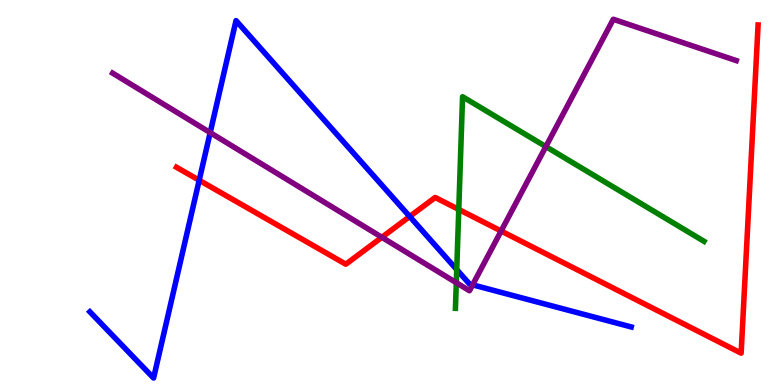[{'lines': ['blue', 'red'], 'intersections': [{'x': 2.57, 'y': 5.32}, {'x': 5.29, 'y': 4.38}]}, {'lines': ['green', 'red'], 'intersections': [{'x': 5.92, 'y': 4.56}]}, {'lines': ['purple', 'red'], 'intersections': [{'x': 4.93, 'y': 3.84}, {'x': 6.47, 'y': 4.0}]}, {'lines': ['blue', 'green'], 'intersections': [{'x': 5.89, 'y': 3.0}]}, {'lines': ['blue', 'purple'], 'intersections': [{'x': 2.71, 'y': 6.56}, {'x': 6.1, 'y': 2.6}]}, {'lines': ['green', 'purple'], 'intersections': [{'x': 5.89, 'y': 2.66}, {'x': 7.04, 'y': 6.19}]}]